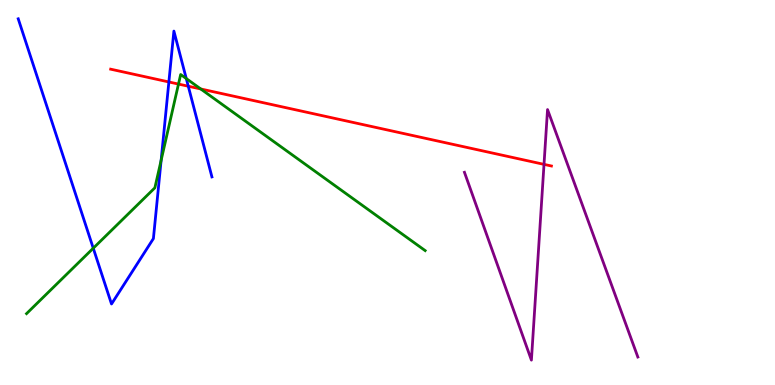[{'lines': ['blue', 'red'], 'intersections': [{'x': 2.18, 'y': 7.87}, {'x': 2.43, 'y': 7.76}]}, {'lines': ['green', 'red'], 'intersections': [{'x': 2.3, 'y': 7.82}, {'x': 2.59, 'y': 7.69}]}, {'lines': ['purple', 'red'], 'intersections': [{'x': 7.02, 'y': 5.73}]}, {'lines': ['blue', 'green'], 'intersections': [{'x': 1.2, 'y': 3.55}, {'x': 2.08, 'y': 5.84}, {'x': 2.4, 'y': 7.96}]}, {'lines': ['blue', 'purple'], 'intersections': []}, {'lines': ['green', 'purple'], 'intersections': []}]